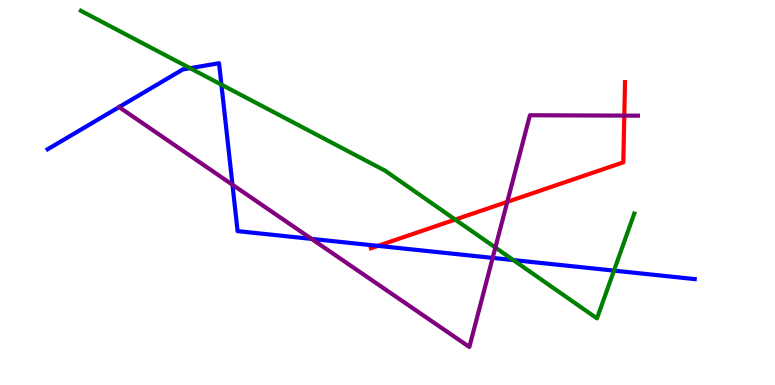[{'lines': ['blue', 'red'], 'intersections': [{'x': 4.88, 'y': 3.61}]}, {'lines': ['green', 'red'], 'intersections': [{'x': 5.87, 'y': 4.3}]}, {'lines': ['purple', 'red'], 'intersections': [{'x': 6.55, 'y': 4.76}, {'x': 8.06, 'y': 7.0}]}, {'lines': ['blue', 'green'], 'intersections': [{'x': 2.45, 'y': 8.23}, {'x': 2.86, 'y': 7.8}, {'x': 6.62, 'y': 3.25}, {'x': 7.92, 'y': 2.97}]}, {'lines': ['blue', 'purple'], 'intersections': [{'x': 3.0, 'y': 5.2}, {'x': 4.02, 'y': 3.8}, {'x': 6.36, 'y': 3.3}]}, {'lines': ['green', 'purple'], 'intersections': [{'x': 6.39, 'y': 3.57}]}]